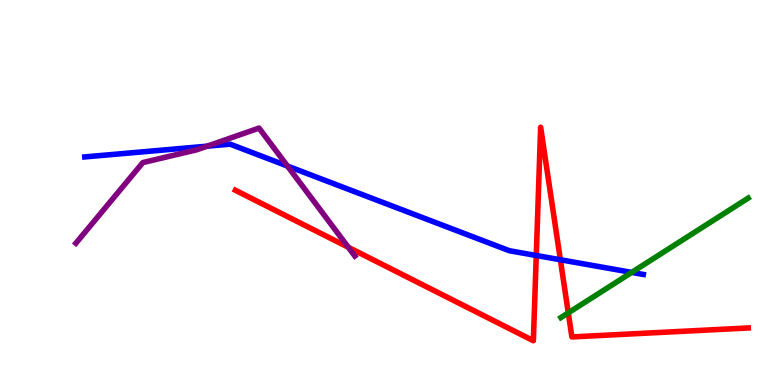[{'lines': ['blue', 'red'], 'intersections': [{'x': 6.92, 'y': 3.36}, {'x': 7.23, 'y': 3.25}]}, {'lines': ['green', 'red'], 'intersections': [{'x': 7.33, 'y': 1.87}]}, {'lines': ['purple', 'red'], 'intersections': [{'x': 4.49, 'y': 3.58}]}, {'lines': ['blue', 'green'], 'intersections': [{'x': 8.15, 'y': 2.92}]}, {'lines': ['blue', 'purple'], 'intersections': [{'x': 2.67, 'y': 6.2}, {'x': 3.71, 'y': 5.69}]}, {'lines': ['green', 'purple'], 'intersections': []}]